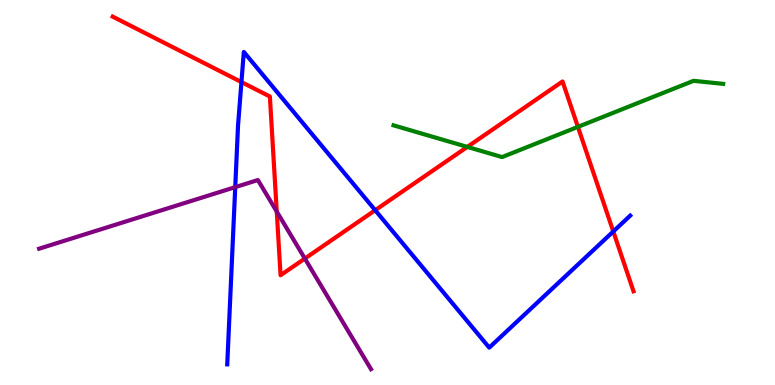[{'lines': ['blue', 'red'], 'intersections': [{'x': 3.12, 'y': 7.87}, {'x': 4.84, 'y': 4.54}, {'x': 7.91, 'y': 3.99}]}, {'lines': ['green', 'red'], 'intersections': [{'x': 6.03, 'y': 6.18}, {'x': 7.46, 'y': 6.7}]}, {'lines': ['purple', 'red'], 'intersections': [{'x': 3.57, 'y': 4.5}, {'x': 3.93, 'y': 3.28}]}, {'lines': ['blue', 'green'], 'intersections': []}, {'lines': ['blue', 'purple'], 'intersections': [{'x': 3.04, 'y': 5.14}]}, {'lines': ['green', 'purple'], 'intersections': []}]